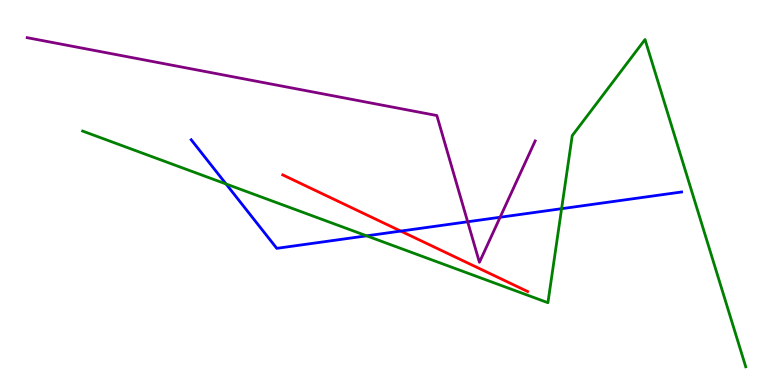[{'lines': ['blue', 'red'], 'intersections': [{'x': 5.17, 'y': 4.0}]}, {'lines': ['green', 'red'], 'intersections': []}, {'lines': ['purple', 'red'], 'intersections': []}, {'lines': ['blue', 'green'], 'intersections': [{'x': 2.92, 'y': 5.22}, {'x': 4.73, 'y': 3.87}, {'x': 7.25, 'y': 4.58}]}, {'lines': ['blue', 'purple'], 'intersections': [{'x': 6.03, 'y': 4.24}, {'x': 6.45, 'y': 4.36}]}, {'lines': ['green', 'purple'], 'intersections': []}]